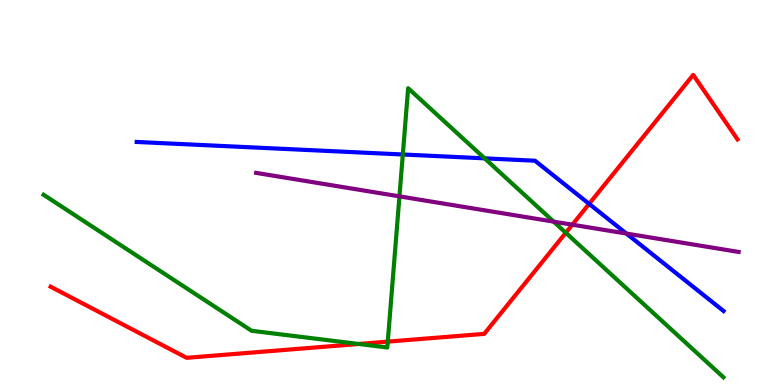[{'lines': ['blue', 'red'], 'intersections': [{'x': 7.6, 'y': 4.7}]}, {'lines': ['green', 'red'], 'intersections': [{'x': 4.63, 'y': 1.07}, {'x': 5.0, 'y': 1.13}, {'x': 7.3, 'y': 3.95}]}, {'lines': ['purple', 'red'], 'intersections': [{'x': 7.38, 'y': 4.16}]}, {'lines': ['blue', 'green'], 'intersections': [{'x': 5.2, 'y': 5.99}, {'x': 6.25, 'y': 5.89}]}, {'lines': ['blue', 'purple'], 'intersections': [{'x': 8.08, 'y': 3.93}]}, {'lines': ['green', 'purple'], 'intersections': [{'x': 5.15, 'y': 4.9}, {'x': 7.14, 'y': 4.24}]}]